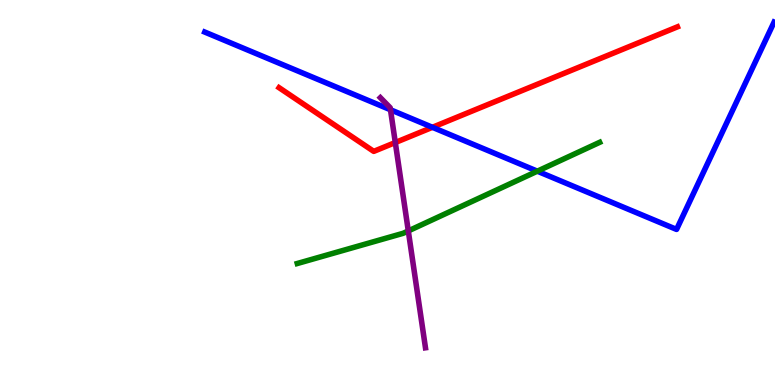[{'lines': ['blue', 'red'], 'intersections': [{'x': 5.58, 'y': 6.69}]}, {'lines': ['green', 'red'], 'intersections': []}, {'lines': ['purple', 'red'], 'intersections': [{'x': 5.1, 'y': 6.3}]}, {'lines': ['blue', 'green'], 'intersections': [{'x': 6.93, 'y': 5.55}]}, {'lines': ['blue', 'purple'], 'intersections': [{'x': 5.04, 'y': 7.15}]}, {'lines': ['green', 'purple'], 'intersections': [{'x': 5.27, 'y': 4.0}]}]